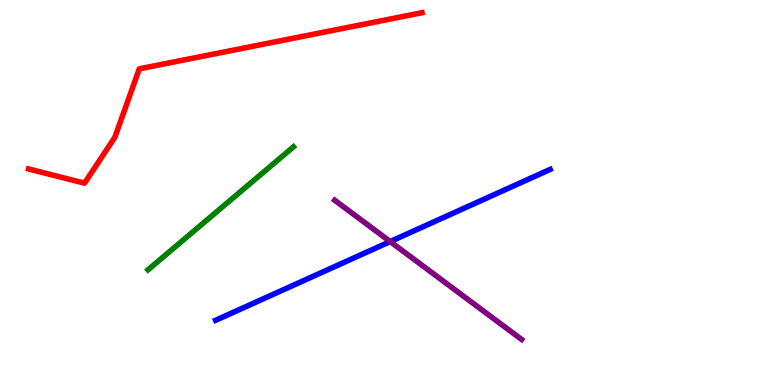[{'lines': ['blue', 'red'], 'intersections': []}, {'lines': ['green', 'red'], 'intersections': []}, {'lines': ['purple', 'red'], 'intersections': []}, {'lines': ['blue', 'green'], 'intersections': []}, {'lines': ['blue', 'purple'], 'intersections': [{'x': 5.03, 'y': 3.73}]}, {'lines': ['green', 'purple'], 'intersections': []}]